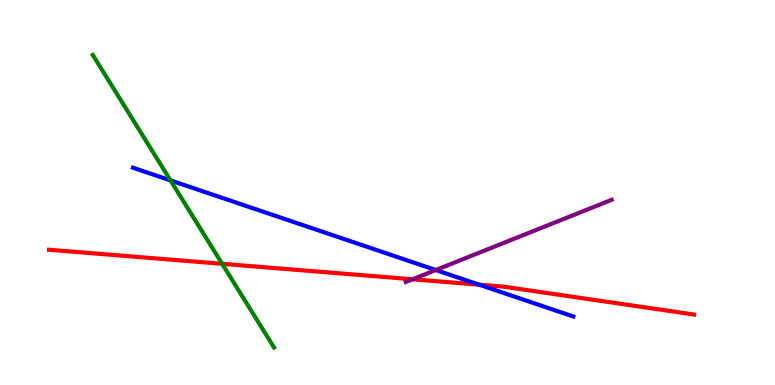[{'lines': ['blue', 'red'], 'intersections': [{'x': 6.18, 'y': 2.61}]}, {'lines': ['green', 'red'], 'intersections': [{'x': 2.87, 'y': 3.15}]}, {'lines': ['purple', 'red'], 'intersections': [{'x': 5.32, 'y': 2.75}]}, {'lines': ['blue', 'green'], 'intersections': [{'x': 2.2, 'y': 5.31}]}, {'lines': ['blue', 'purple'], 'intersections': [{'x': 5.62, 'y': 2.99}]}, {'lines': ['green', 'purple'], 'intersections': []}]